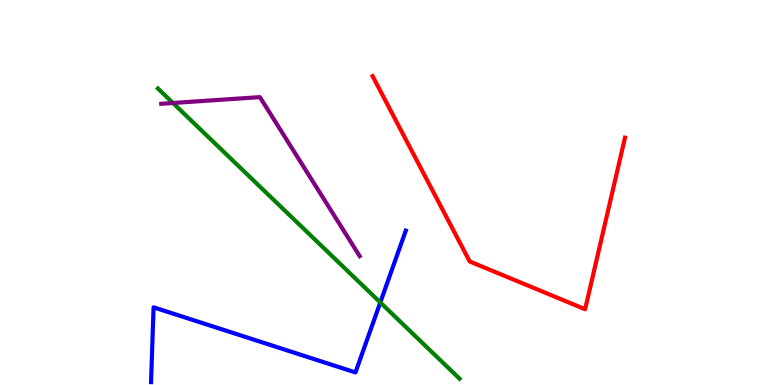[{'lines': ['blue', 'red'], 'intersections': []}, {'lines': ['green', 'red'], 'intersections': []}, {'lines': ['purple', 'red'], 'intersections': []}, {'lines': ['blue', 'green'], 'intersections': [{'x': 4.91, 'y': 2.14}]}, {'lines': ['blue', 'purple'], 'intersections': []}, {'lines': ['green', 'purple'], 'intersections': [{'x': 2.23, 'y': 7.32}]}]